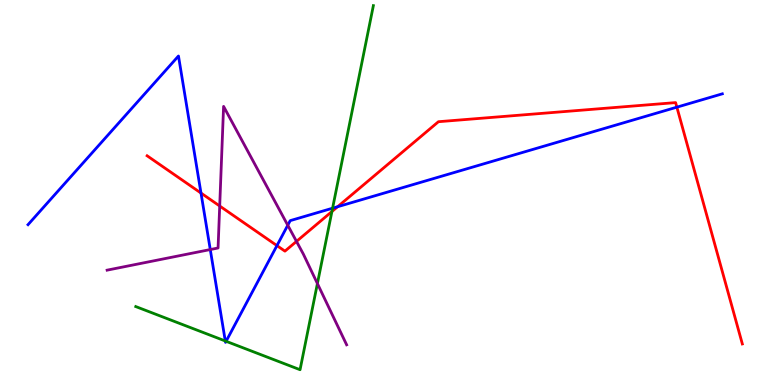[{'lines': ['blue', 'red'], 'intersections': [{'x': 2.59, 'y': 4.99}, {'x': 3.57, 'y': 3.62}, {'x': 4.36, 'y': 4.63}, {'x': 8.73, 'y': 7.22}]}, {'lines': ['green', 'red'], 'intersections': [{'x': 4.28, 'y': 4.51}]}, {'lines': ['purple', 'red'], 'intersections': [{'x': 2.83, 'y': 4.65}, {'x': 3.83, 'y': 3.73}]}, {'lines': ['blue', 'green'], 'intersections': [{'x': 2.91, 'y': 1.14}, {'x': 2.92, 'y': 1.14}, {'x': 4.29, 'y': 4.59}]}, {'lines': ['blue', 'purple'], 'intersections': [{'x': 2.71, 'y': 3.52}, {'x': 3.71, 'y': 4.15}]}, {'lines': ['green', 'purple'], 'intersections': [{'x': 4.1, 'y': 2.63}]}]